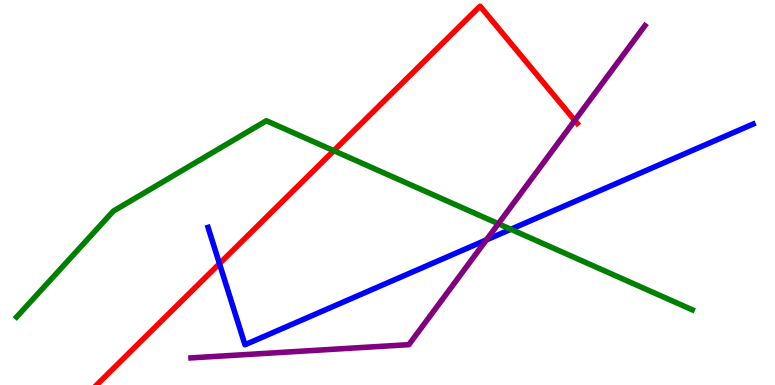[{'lines': ['blue', 'red'], 'intersections': [{'x': 2.83, 'y': 3.15}]}, {'lines': ['green', 'red'], 'intersections': [{'x': 4.31, 'y': 6.09}]}, {'lines': ['purple', 'red'], 'intersections': [{'x': 7.42, 'y': 6.87}]}, {'lines': ['blue', 'green'], 'intersections': [{'x': 6.59, 'y': 4.04}]}, {'lines': ['blue', 'purple'], 'intersections': [{'x': 6.28, 'y': 3.77}]}, {'lines': ['green', 'purple'], 'intersections': [{'x': 6.43, 'y': 4.19}]}]